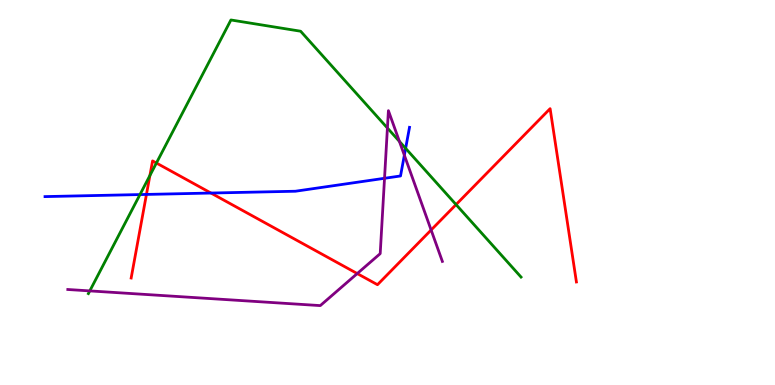[{'lines': ['blue', 'red'], 'intersections': [{'x': 1.89, 'y': 4.95}, {'x': 2.72, 'y': 4.99}]}, {'lines': ['green', 'red'], 'intersections': [{'x': 1.93, 'y': 5.44}, {'x': 2.02, 'y': 5.77}, {'x': 5.88, 'y': 4.69}]}, {'lines': ['purple', 'red'], 'intersections': [{'x': 4.61, 'y': 2.89}, {'x': 5.56, 'y': 4.03}]}, {'lines': ['blue', 'green'], 'intersections': [{'x': 1.81, 'y': 4.95}, {'x': 5.23, 'y': 6.15}]}, {'lines': ['blue', 'purple'], 'intersections': [{'x': 4.96, 'y': 5.37}, {'x': 5.22, 'y': 5.97}]}, {'lines': ['green', 'purple'], 'intersections': [{'x': 1.16, 'y': 2.44}, {'x': 5.0, 'y': 6.67}, {'x': 5.15, 'y': 6.33}]}]